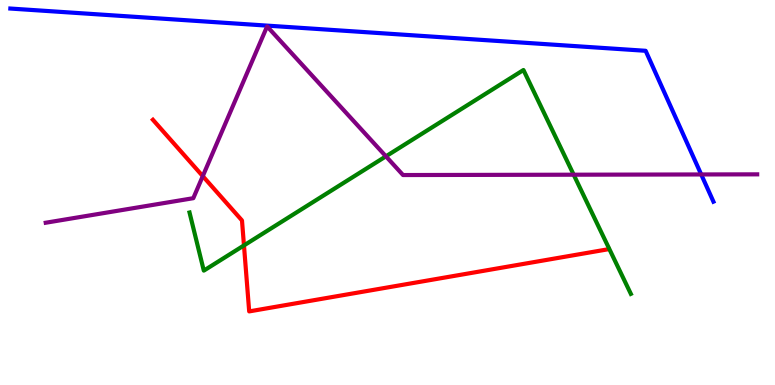[{'lines': ['blue', 'red'], 'intersections': []}, {'lines': ['green', 'red'], 'intersections': [{'x': 3.15, 'y': 3.63}]}, {'lines': ['purple', 'red'], 'intersections': [{'x': 2.62, 'y': 5.42}]}, {'lines': ['blue', 'green'], 'intersections': []}, {'lines': ['blue', 'purple'], 'intersections': [{'x': 9.05, 'y': 5.47}]}, {'lines': ['green', 'purple'], 'intersections': [{'x': 4.98, 'y': 5.94}, {'x': 7.4, 'y': 5.46}]}]